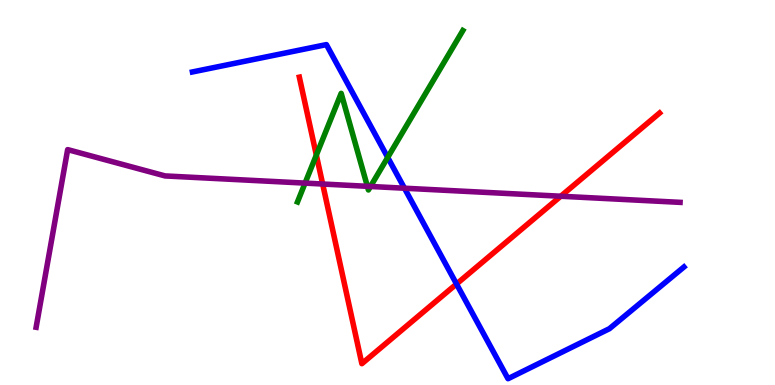[{'lines': ['blue', 'red'], 'intersections': [{'x': 5.89, 'y': 2.62}]}, {'lines': ['green', 'red'], 'intersections': [{'x': 4.08, 'y': 5.97}]}, {'lines': ['purple', 'red'], 'intersections': [{'x': 4.16, 'y': 5.22}, {'x': 7.24, 'y': 4.9}]}, {'lines': ['blue', 'green'], 'intersections': [{'x': 5.0, 'y': 5.91}]}, {'lines': ['blue', 'purple'], 'intersections': [{'x': 5.22, 'y': 5.11}]}, {'lines': ['green', 'purple'], 'intersections': [{'x': 3.94, 'y': 5.24}, {'x': 4.74, 'y': 5.16}, {'x': 4.78, 'y': 5.16}]}]